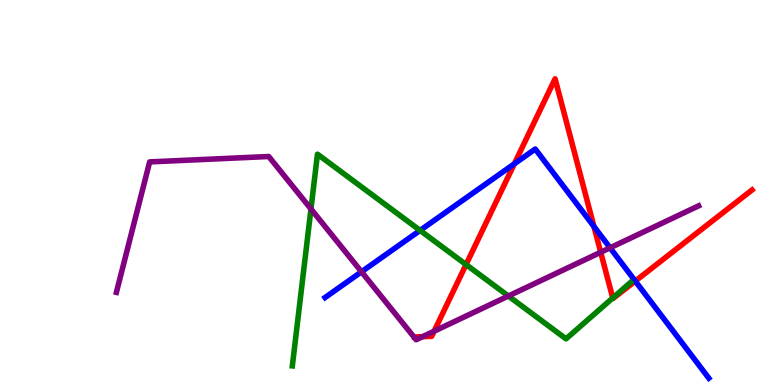[{'lines': ['blue', 'red'], 'intersections': [{'x': 6.64, 'y': 5.74}, {'x': 7.66, 'y': 4.12}, {'x': 8.2, 'y': 2.7}]}, {'lines': ['green', 'red'], 'intersections': [{'x': 6.01, 'y': 3.13}, {'x': 7.91, 'y': 2.26}]}, {'lines': ['purple', 'red'], 'intersections': [{'x': 5.45, 'y': 1.26}, {'x': 5.6, 'y': 1.4}, {'x': 7.75, 'y': 3.45}]}, {'lines': ['blue', 'green'], 'intersections': [{'x': 5.42, 'y': 4.02}]}, {'lines': ['blue', 'purple'], 'intersections': [{'x': 4.66, 'y': 2.94}, {'x': 7.87, 'y': 3.56}]}, {'lines': ['green', 'purple'], 'intersections': [{'x': 4.01, 'y': 4.57}, {'x': 6.56, 'y': 2.31}]}]